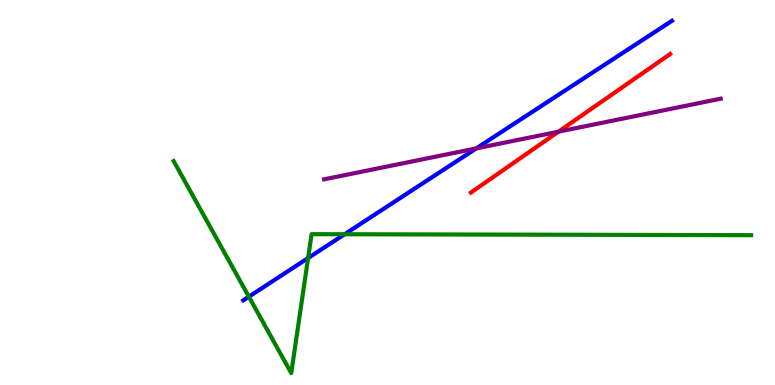[{'lines': ['blue', 'red'], 'intersections': []}, {'lines': ['green', 'red'], 'intersections': []}, {'lines': ['purple', 'red'], 'intersections': [{'x': 7.21, 'y': 6.58}]}, {'lines': ['blue', 'green'], 'intersections': [{'x': 3.21, 'y': 2.29}, {'x': 3.98, 'y': 3.3}, {'x': 4.45, 'y': 3.92}]}, {'lines': ['blue', 'purple'], 'intersections': [{'x': 6.15, 'y': 6.15}]}, {'lines': ['green', 'purple'], 'intersections': []}]